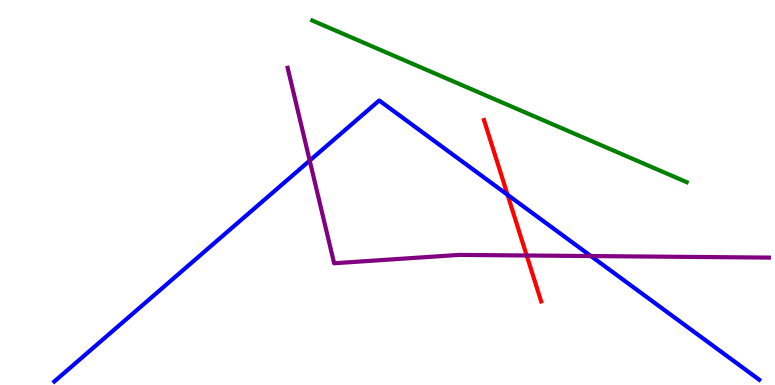[{'lines': ['blue', 'red'], 'intersections': [{'x': 6.55, 'y': 4.94}]}, {'lines': ['green', 'red'], 'intersections': []}, {'lines': ['purple', 'red'], 'intersections': [{'x': 6.8, 'y': 3.36}]}, {'lines': ['blue', 'green'], 'intersections': []}, {'lines': ['blue', 'purple'], 'intersections': [{'x': 4.0, 'y': 5.83}, {'x': 7.62, 'y': 3.35}]}, {'lines': ['green', 'purple'], 'intersections': []}]